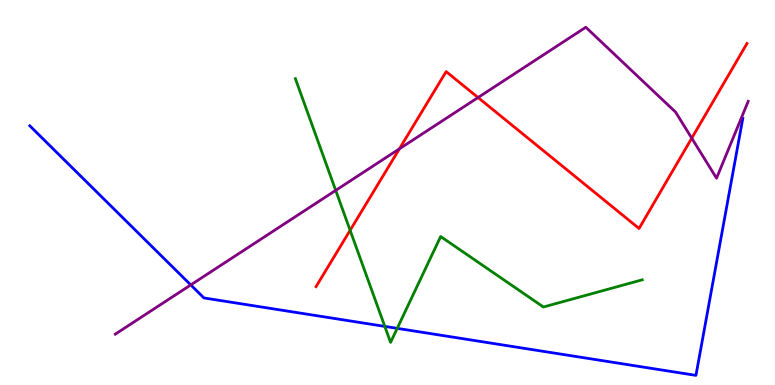[{'lines': ['blue', 'red'], 'intersections': []}, {'lines': ['green', 'red'], 'intersections': [{'x': 4.52, 'y': 4.02}]}, {'lines': ['purple', 'red'], 'intersections': [{'x': 5.15, 'y': 6.13}, {'x': 6.17, 'y': 7.47}, {'x': 8.93, 'y': 6.41}]}, {'lines': ['blue', 'green'], 'intersections': [{'x': 4.97, 'y': 1.52}, {'x': 5.13, 'y': 1.47}]}, {'lines': ['blue', 'purple'], 'intersections': [{'x': 2.46, 'y': 2.6}]}, {'lines': ['green', 'purple'], 'intersections': [{'x': 4.33, 'y': 5.06}]}]